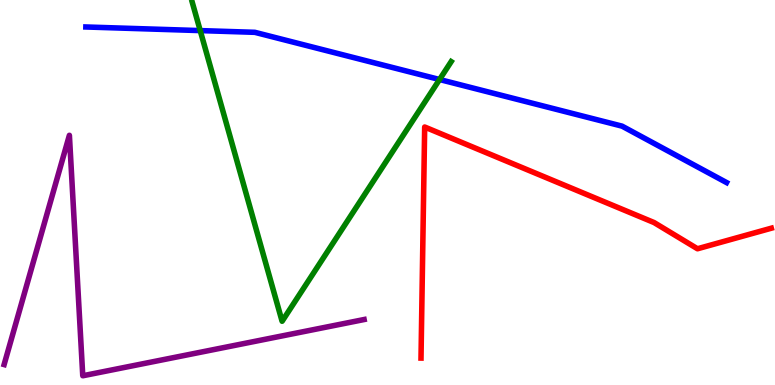[{'lines': ['blue', 'red'], 'intersections': []}, {'lines': ['green', 'red'], 'intersections': []}, {'lines': ['purple', 'red'], 'intersections': []}, {'lines': ['blue', 'green'], 'intersections': [{'x': 2.58, 'y': 9.21}, {'x': 5.67, 'y': 7.93}]}, {'lines': ['blue', 'purple'], 'intersections': []}, {'lines': ['green', 'purple'], 'intersections': []}]